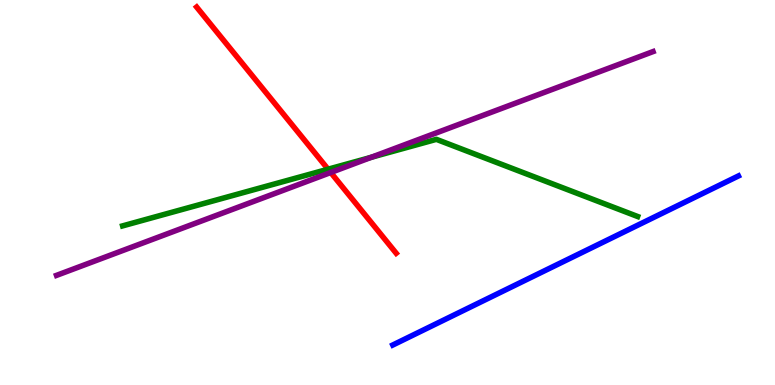[{'lines': ['blue', 'red'], 'intersections': []}, {'lines': ['green', 'red'], 'intersections': [{'x': 4.23, 'y': 5.6}]}, {'lines': ['purple', 'red'], 'intersections': [{'x': 4.27, 'y': 5.52}]}, {'lines': ['blue', 'green'], 'intersections': []}, {'lines': ['blue', 'purple'], 'intersections': []}, {'lines': ['green', 'purple'], 'intersections': [{'x': 4.79, 'y': 5.91}]}]